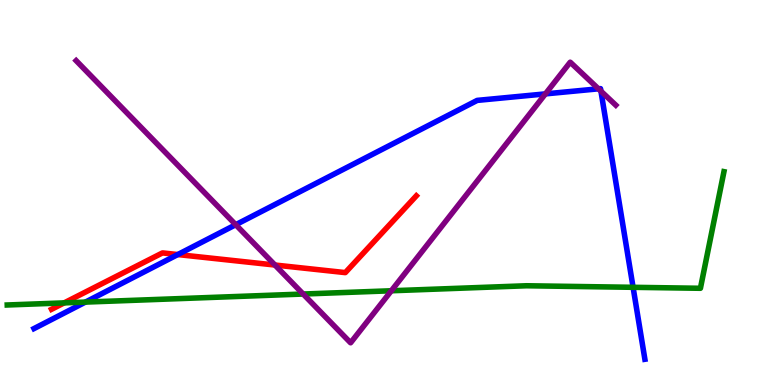[{'lines': ['blue', 'red'], 'intersections': [{'x': 2.29, 'y': 3.39}]}, {'lines': ['green', 'red'], 'intersections': [{'x': 0.828, 'y': 2.13}]}, {'lines': ['purple', 'red'], 'intersections': [{'x': 3.55, 'y': 3.12}]}, {'lines': ['blue', 'green'], 'intersections': [{'x': 1.1, 'y': 2.15}, {'x': 8.17, 'y': 2.54}]}, {'lines': ['blue', 'purple'], 'intersections': [{'x': 3.04, 'y': 4.16}, {'x': 7.04, 'y': 7.56}, {'x': 7.72, 'y': 7.69}, {'x': 7.75, 'y': 7.63}]}, {'lines': ['green', 'purple'], 'intersections': [{'x': 3.91, 'y': 2.36}, {'x': 5.05, 'y': 2.45}]}]